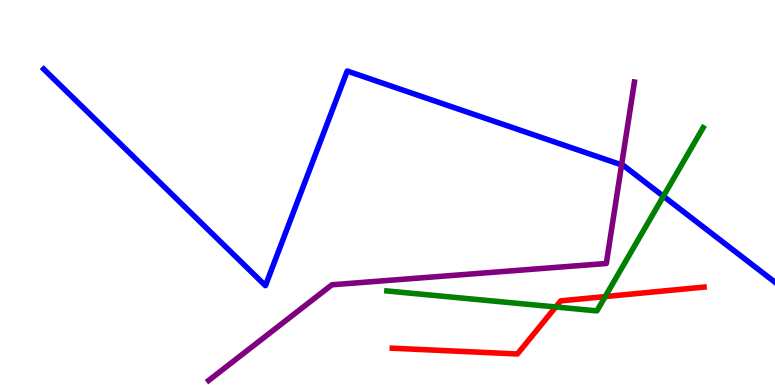[{'lines': ['blue', 'red'], 'intersections': []}, {'lines': ['green', 'red'], 'intersections': [{'x': 7.17, 'y': 2.03}, {'x': 7.81, 'y': 2.3}]}, {'lines': ['purple', 'red'], 'intersections': []}, {'lines': ['blue', 'green'], 'intersections': [{'x': 8.56, 'y': 4.9}]}, {'lines': ['blue', 'purple'], 'intersections': [{'x': 8.02, 'y': 5.72}]}, {'lines': ['green', 'purple'], 'intersections': []}]